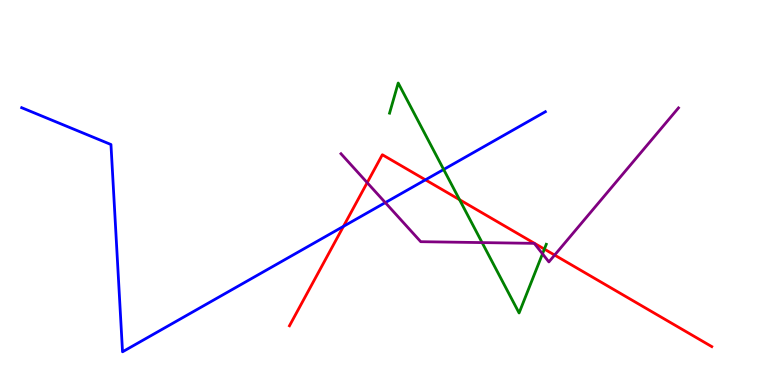[{'lines': ['blue', 'red'], 'intersections': [{'x': 4.43, 'y': 4.12}, {'x': 5.49, 'y': 5.33}]}, {'lines': ['green', 'red'], 'intersections': [{'x': 5.93, 'y': 4.81}, {'x': 7.02, 'y': 3.53}]}, {'lines': ['purple', 'red'], 'intersections': [{'x': 4.74, 'y': 5.26}, {'x': 7.16, 'y': 3.37}]}, {'lines': ['blue', 'green'], 'intersections': [{'x': 5.72, 'y': 5.6}]}, {'lines': ['blue', 'purple'], 'intersections': [{'x': 4.97, 'y': 4.74}]}, {'lines': ['green', 'purple'], 'intersections': [{'x': 6.22, 'y': 3.7}, {'x': 7.0, 'y': 3.41}]}]